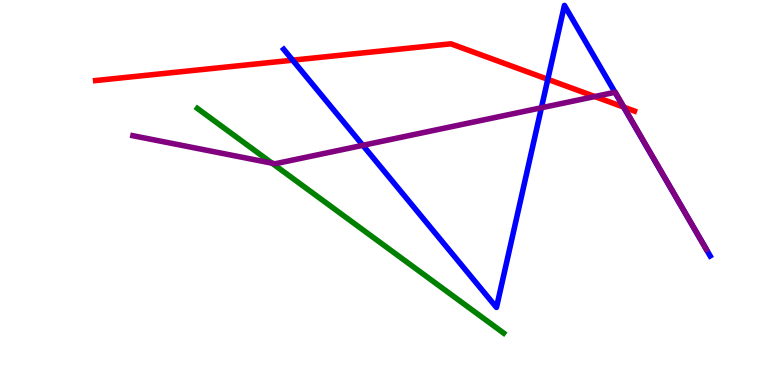[{'lines': ['blue', 'red'], 'intersections': [{'x': 3.78, 'y': 8.44}, {'x': 7.07, 'y': 7.94}, {'x': 8.05, 'y': 7.22}]}, {'lines': ['green', 'red'], 'intersections': []}, {'lines': ['purple', 'red'], 'intersections': [{'x': 7.67, 'y': 7.49}, {'x': 8.05, 'y': 7.22}]}, {'lines': ['blue', 'green'], 'intersections': []}, {'lines': ['blue', 'purple'], 'intersections': [{'x': 4.68, 'y': 6.23}, {'x': 6.99, 'y': 7.2}, {'x': 7.94, 'y': 7.6}]}, {'lines': ['green', 'purple'], 'intersections': [{'x': 3.51, 'y': 5.76}]}]